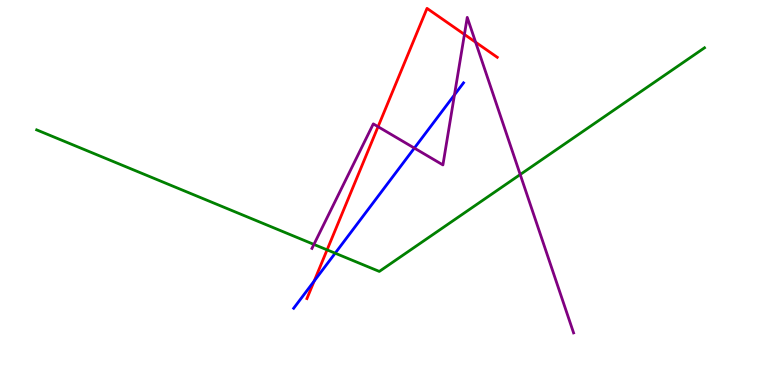[{'lines': ['blue', 'red'], 'intersections': [{'x': 4.05, 'y': 2.7}]}, {'lines': ['green', 'red'], 'intersections': [{'x': 4.22, 'y': 3.51}]}, {'lines': ['purple', 'red'], 'intersections': [{'x': 4.88, 'y': 6.71}, {'x': 5.99, 'y': 9.11}, {'x': 6.14, 'y': 8.9}]}, {'lines': ['blue', 'green'], 'intersections': [{'x': 4.32, 'y': 3.42}]}, {'lines': ['blue', 'purple'], 'intersections': [{'x': 5.35, 'y': 6.15}, {'x': 5.86, 'y': 7.54}]}, {'lines': ['green', 'purple'], 'intersections': [{'x': 4.05, 'y': 3.65}, {'x': 6.71, 'y': 5.47}]}]